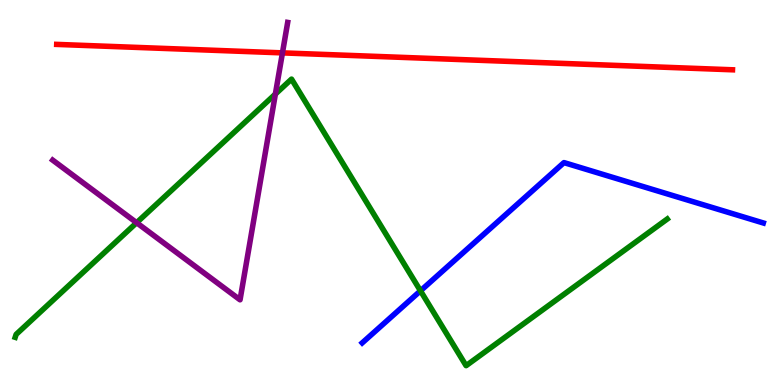[{'lines': ['blue', 'red'], 'intersections': []}, {'lines': ['green', 'red'], 'intersections': []}, {'lines': ['purple', 'red'], 'intersections': [{'x': 3.64, 'y': 8.63}]}, {'lines': ['blue', 'green'], 'intersections': [{'x': 5.43, 'y': 2.45}]}, {'lines': ['blue', 'purple'], 'intersections': []}, {'lines': ['green', 'purple'], 'intersections': [{'x': 1.76, 'y': 4.22}, {'x': 3.55, 'y': 7.56}]}]